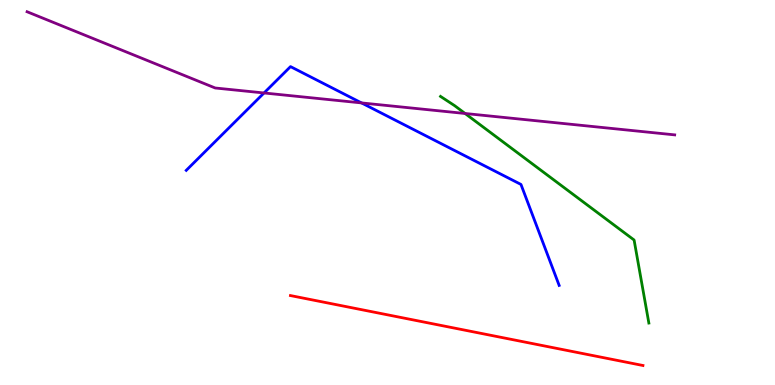[{'lines': ['blue', 'red'], 'intersections': []}, {'lines': ['green', 'red'], 'intersections': []}, {'lines': ['purple', 'red'], 'intersections': []}, {'lines': ['blue', 'green'], 'intersections': []}, {'lines': ['blue', 'purple'], 'intersections': [{'x': 3.41, 'y': 7.59}, {'x': 4.66, 'y': 7.33}]}, {'lines': ['green', 'purple'], 'intersections': [{'x': 6.0, 'y': 7.05}]}]